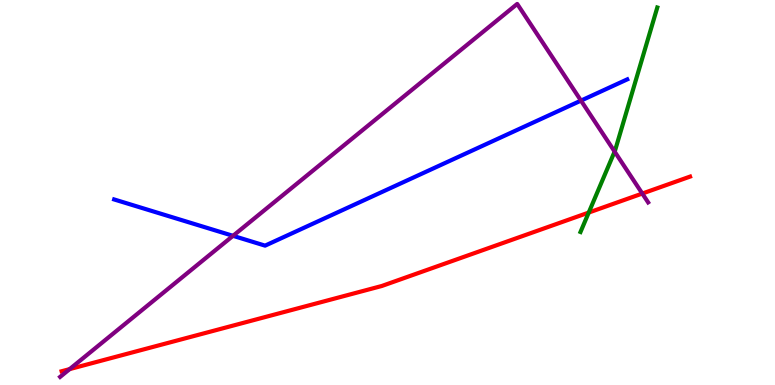[{'lines': ['blue', 'red'], 'intersections': []}, {'lines': ['green', 'red'], 'intersections': [{'x': 7.6, 'y': 4.48}]}, {'lines': ['purple', 'red'], 'intersections': [{'x': 0.899, 'y': 0.413}, {'x': 8.29, 'y': 4.97}]}, {'lines': ['blue', 'green'], 'intersections': []}, {'lines': ['blue', 'purple'], 'intersections': [{'x': 3.01, 'y': 3.87}, {'x': 7.5, 'y': 7.39}]}, {'lines': ['green', 'purple'], 'intersections': [{'x': 7.93, 'y': 6.06}]}]